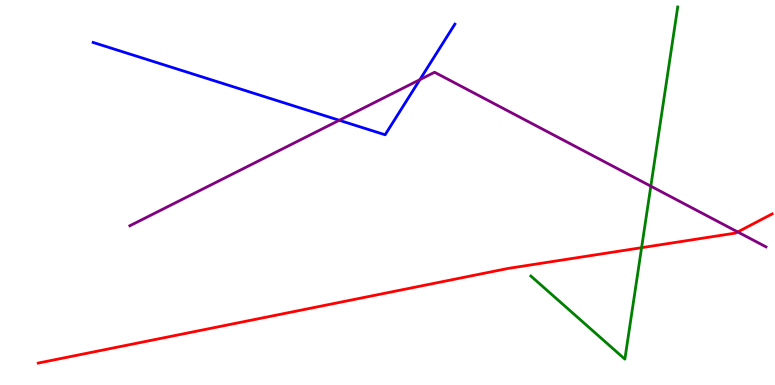[{'lines': ['blue', 'red'], 'intersections': []}, {'lines': ['green', 'red'], 'intersections': [{'x': 8.28, 'y': 3.57}]}, {'lines': ['purple', 'red'], 'intersections': [{'x': 9.52, 'y': 3.98}]}, {'lines': ['blue', 'green'], 'intersections': []}, {'lines': ['blue', 'purple'], 'intersections': [{'x': 4.38, 'y': 6.88}, {'x': 5.42, 'y': 7.93}]}, {'lines': ['green', 'purple'], 'intersections': [{'x': 8.4, 'y': 5.16}]}]